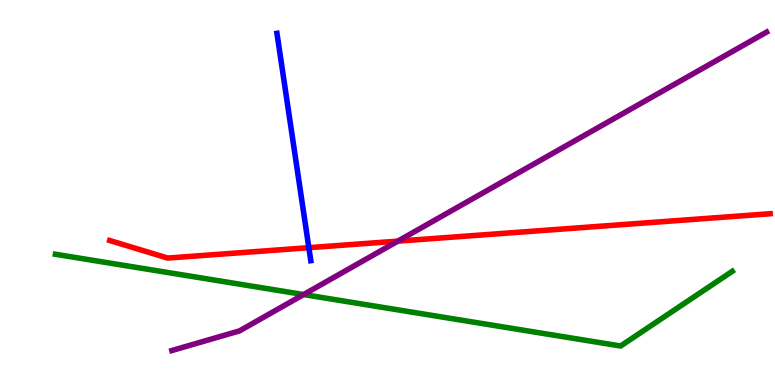[{'lines': ['blue', 'red'], 'intersections': [{'x': 3.99, 'y': 3.57}]}, {'lines': ['green', 'red'], 'intersections': []}, {'lines': ['purple', 'red'], 'intersections': [{'x': 5.13, 'y': 3.74}]}, {'lines': ['blue', 'green'], 'intersections': []}, {'lines': ['blue', 'purple'], 'intersections': []}, {'lines': ['green', 'purple'], 'intersections': [{'x': 3.92, 'y': 2.35}]}]